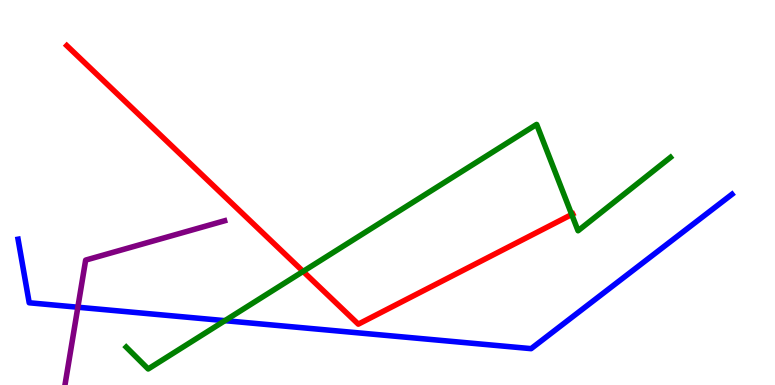[{'lines': ['blue', 'red'], 'intersections': []}, {'lines': ['green', 'red'], 'intersections': [{'x': 3.91, 'y': 2.95}, {'x': 7.38, 'y': 4.43}]}, {'lines': ['purple', 'red'], 'intersections': []}, {'lines': ['blue', 'green'], 'intersections': [{'x': 2.9, 'y': 1.67}]}, {'lines': ['blue', 'purple'], 'intersections': [{'x': 1.0, 'y': 2.02}]}, {'lines': ['green', 'purple'], 'intersections': []}]